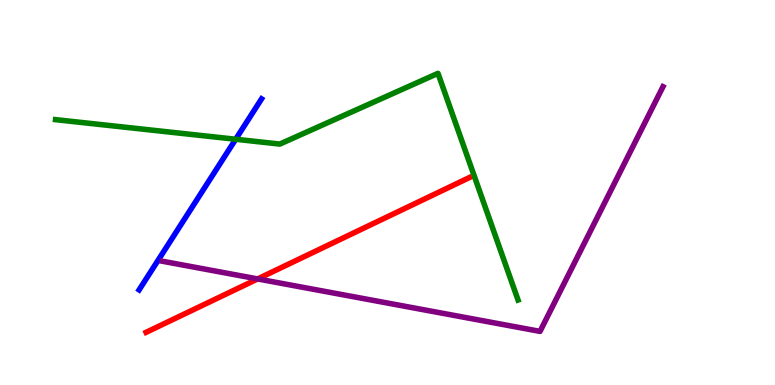[{'lines': ['blue', 'red'], 'intersections': []}, {'lines': ['green', 'red'], 'intersections': []}, {'lines': ['purple', 'red'], 'intersections': [{'x': 3.32, 'y': 2.76}]}, {'lines': ['blue', 'green'], 'intersections': [{'x': 3.04, 'y': 6.38}]}, {'lines': ['blue', 'purple'], 'intersections': []}, {'lines': ['green', 'purple'], 'intersections': []}]